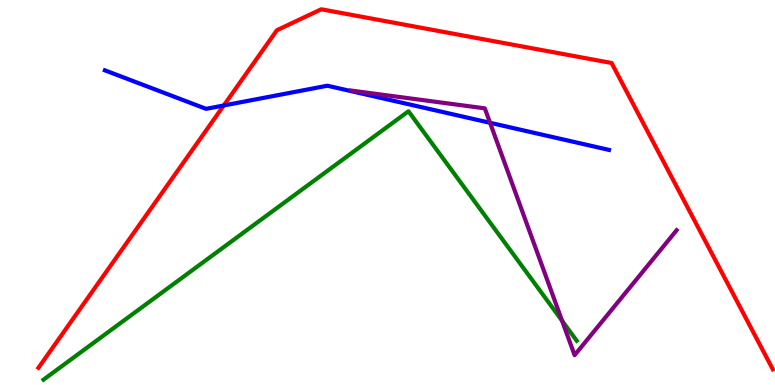[{'lines': ['blue', 'red'], 'intersections': [{'x': 2.89, 'y': 7.26}]}, {'lines': ['green', 'red'], 'intersections': []}, {'lines': ['purple', 'red'], 'intersections': []}, {'lines': ['blue', 'green'], 'intersections': []}, {'lines': ['blue', 'purple'], 'intersections': [{'x': 6.32, 'y': 6.81}]}, {'lines': ['green', 'purple'], 'intersections': [{'x': 7.25, 'y': 1.67}]}]